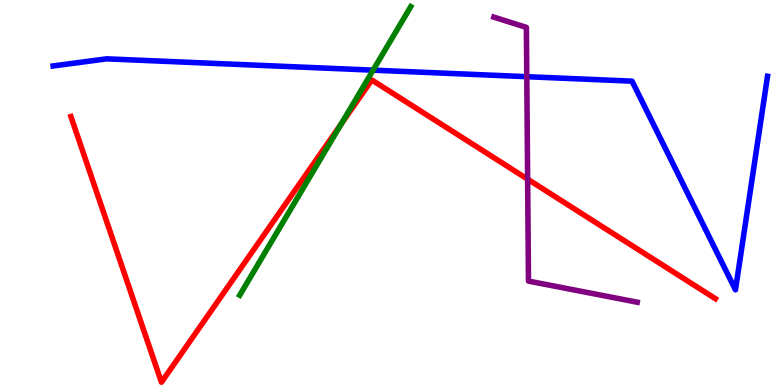[{'lines': ['blue', 'red'], 'intersections': []}, {'lines': ['green', 'red'], 'intersections': [{'x': 4.4, 'y': 6.78}]}, {'lines': ['purple', 'red'], 'intersections': [{'x': 6.81, 'y': 5.35}]}, {'lines': ['blue', 'green'], 'intersections': [{'x': 4.81, 'y': 8.18}]}, {'lines': ['blue', 'purple'], 'intersections': [{'x': 6.8, 'y': 8.01}]}, {'lines': ['green', 'purple'], 'intersections': []}]